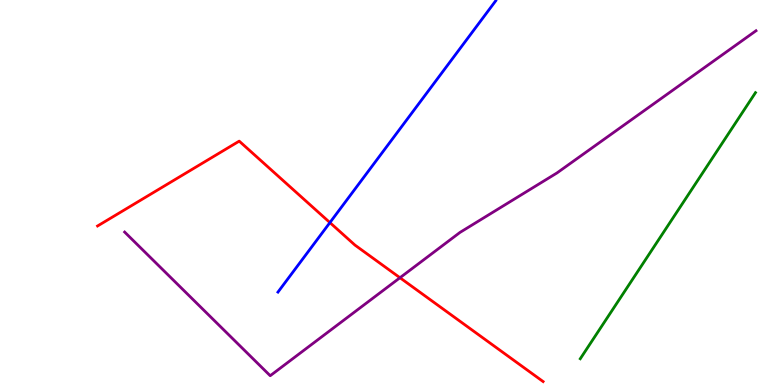[{'lines': ['blue', 'red'], 'intersections': [{'x': 4.26, 'y': 4.22}]}, {'lines': ['green', 'red'], 'intersections': []}, {'lines': ['purple', 'red'], 'intersections': [{'x': 5.16, 'y': 2.79}]}, {'lines': ['blue', 'green'], 'intersections': []}, {'lines': ['blue', 'purple'], 'intersections': []}, {'lines': ['green', 'purple'], 'intersections': []}]